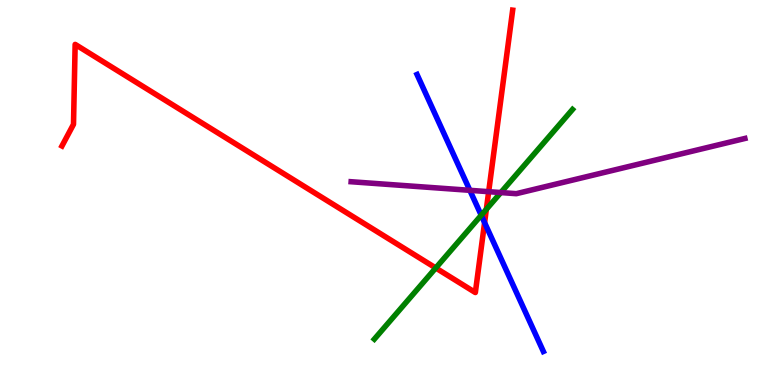[{'lines': ['blue', 'red'], 'intersections': [{'x': 6.25, 'y': 4.22}]}, {'lines': ['green', 'red'], 'intersections': [{'x': 5.62, 'y': 3.04}, {'x': 6.28, 'y': 4.56}]}, {'lines': ['purple', 'red'], 'intersections': [{'x': 6.31, 'y': 5.02}]}, {'lines': ['blue', 'green'], 'intersections': [{'x': 6.21, 'y': 4.41}]}, {'lines': ['blue', 'purple'], 'intersections': [{'x': 6.06, 'y': 5.06}]}, {'lines': ['green', 'purple'], 'intersections': [{'x': 6.46, 'y': 5.0}]}]